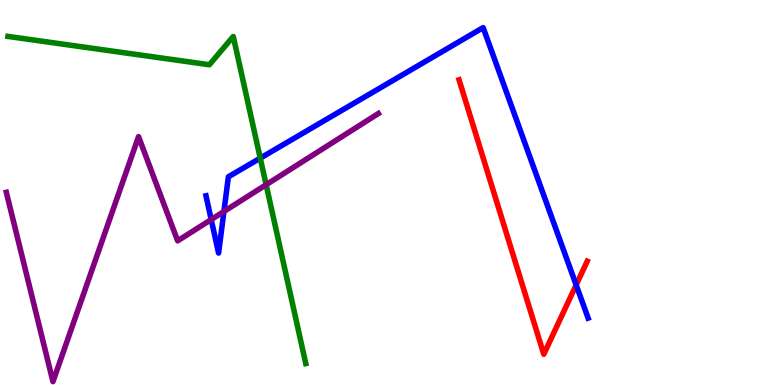[{'lines': ['blue', 'red'], 'intersections': [{'x': 7.43, 'y': 2.6}]}, {'lines': ['green', 'red'], 'intersections': []}, {'lines': ['purple', 'red'], 'intersections': []}, {'lines': ['blue', 'green'], 'intersections': [{'x': 3.36, 'y': 5.89}]}, {'lines': ['blue', 'purple'], 'intersections': [{'x': 2.73, 'y': 4.3}, {'x': 2.89, 'y': 4.51}]}, {'lines': ['green', 'purple'], 'intersections': [{'x': 3.43, 'y': 5.2}]}]